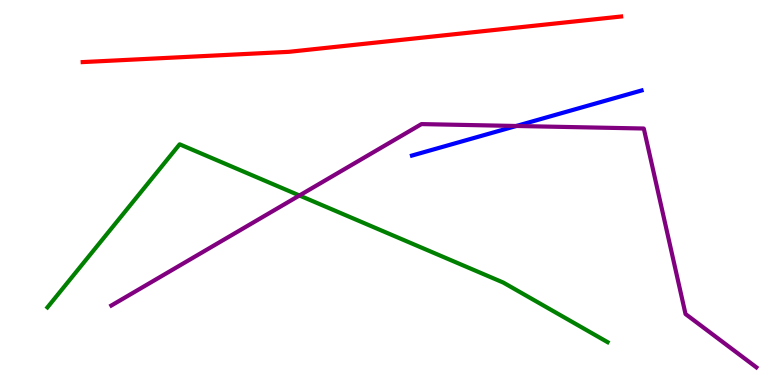[{'lines': ['blue', 'red'], 'intersections': []}, {'lines': ['green', 'red'], 'intersections': []}, {'lines': ['purple', 'red'], 'intersections': []}, {'lines': ['blue', 'green'], 'intersections': []}, {'lines': ['blue', 'purple'], 'intersections': [{'x': 6.66, 'y': 6.73}]}, {'lines': ['green', 'purple'], 'intersections': [{'x': 3.86, 'y': 4.92}]}]